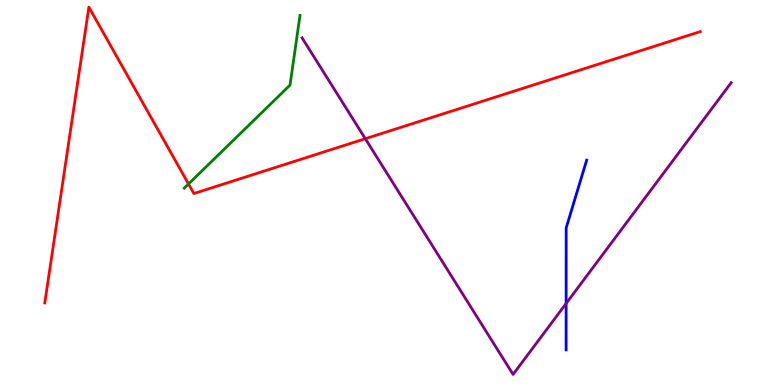[{'lines': ['blue', 'red'], 'intersections': []}, {'lines': ['green', 'red'], 'intersections': [{'x': 2.43, 'y': 5.22}]}, {'lines': ['purple', 'red'], 'intersections': [{'x': 4.71, 'y': 6.4}]}, {'lines': ['blue', 'green'], 'intersections': []}, {'lines': ['blue', 'purple'], 'intersections': [{'x': 7.3, 'y': 2.12}]}, {'lines': ['green', 'purple'], 'intersections': []}]